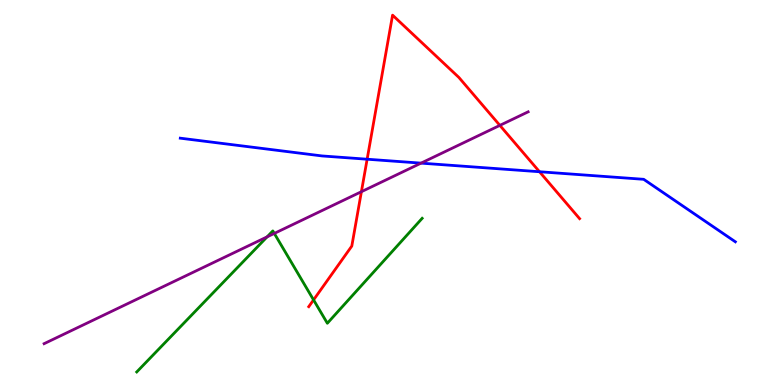[{'lines': ['blue', 'red'], 'intersections': [{'x': 4.74, 'y': 5.86}, {'x': 6.96, 'y': 5.54}]}, {'lines': ['green', 'red'], 'intersections': [{'x': 4.05, 'y': 2.21}]}, {'lines': ['purple', 'red'], 'intersections': [{'x': 4.66, 'y': 5.02}, {'x': 6.45, 'y': 6.74}]}, {'lines': ['blue', 'green'], 'intersections': []}, {'lines': ['blue', 'purple'], 'intersections': [{'x': 5.43, 'y': 5.76}]}, {'lines': ['green', 'purple'], 'intersections': [{'x': 3.45, 'y': 3.85}, {'x': 3.54, 'y': 3.94}]}]